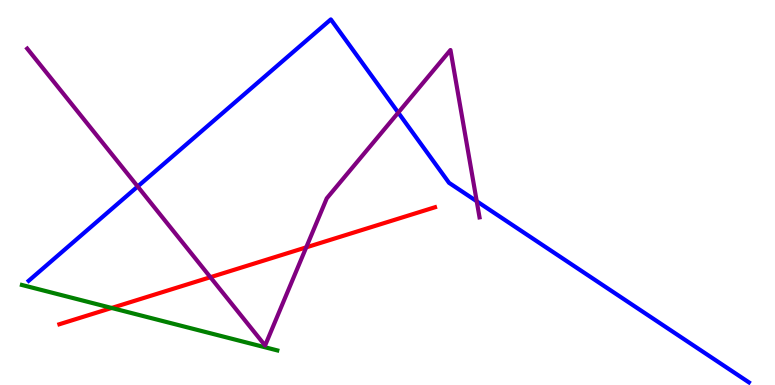[{'lines': ['blue', 'red'], 'intersections': []}, {'lines': ['green', 'red'], 'intersections': [{'x': 1.44, 'y': 2.0}]}, {'lines': ['purple', 'red'], 'intersections': [{'x': 2.71, 'y': 2.8}, {'x': 3.95, 'y': 3.58}]}, {'lines': ['blue', 'green'], 'intersections': []}, {'lines': ['blue', 'purple'], 'intersections': [{'x': 1.78, 'y': 5.16}, {'x': 5.14, 'y': 7.07}, {'x': 6.15, 'y': 4.77}]}, {'lines': ['green', 'purple'], 'intersections': []}]